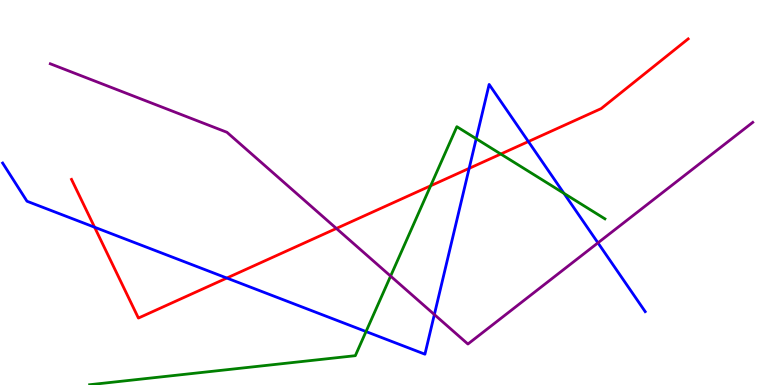[{'lines': ['blue', 'red'], 'intersections': [{'x': 1.22, 'y': 4.1}, {'x': 2.93, 'y': 2.78}, {'x': 6.05, 'y': 5.63}, {'x': 6.82, 'y': 6.32}]}, {'lines': ['green', 'red'], 'intersections': [{'x': 5.56, 'y': 5.17}, {'x': 6.46, 'y': 6.0}]}, {'lines': ['purple', 'red'], 'intersections': [{'x': 4.34, 'y': 4.07}]}, {'lines': ['blue', 'green'], 'intersections': [{'x': 4.72, 'y': 1.39}, {'x': 6.14, 'y': 6.4}, {'x': 7.28, 'y': 4.98}]}, {'lines': ['blue', 'purple'], 'intersections': [{'x': 5.6, 'y': 1.83}, {'x': 7.72, 'y': 3.69}]}, {'lines': ['green', 'purple'], 'intersections': [{'x': 5.04, 'y': 2.83}]}]